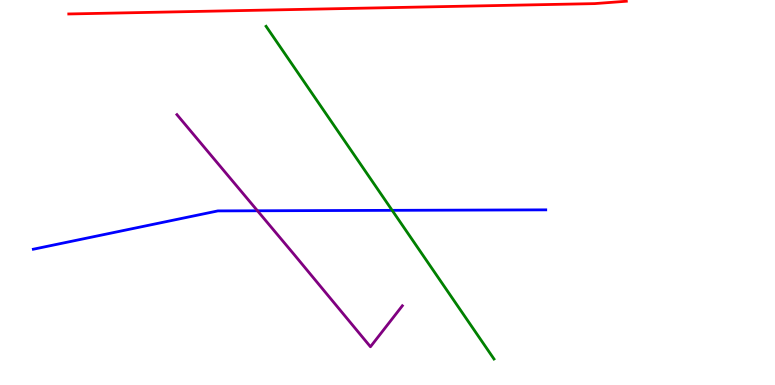[{'lines': ['blue', 'red'], 'intersections': []}, {'lines': ['green', 'red'], 'intersections': []}, {'lines': ['purple', 'red'], 'intersections': []}, {'lines': ['blue', 'green'], 'intersections': [{'x': 5.06, 'y': 4.54}]}, {'lines': ['blue', 'purple'], 'intersections': [{'x': 3.32, 'y': 4.53}]}, {'lines': ['green', 'purple'], 'intersections': []}]